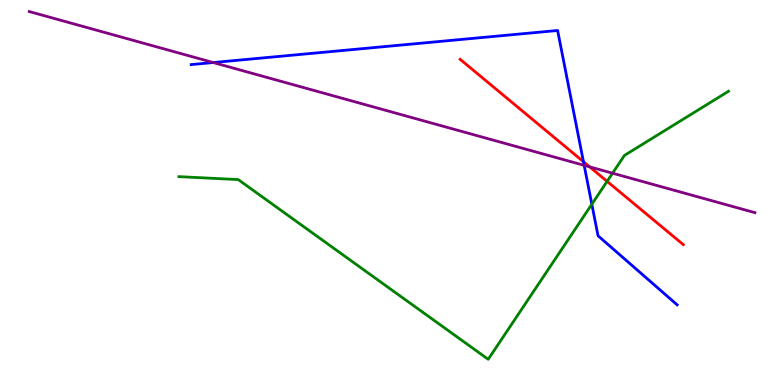[{'lines': ['blue', 'red'], 'intersections': [{'x': 7.53, 'y': 5.8}]}, {'lines': ['green', 'red'], 'intersections': [{'x': 7.83, 'y': 5.29}]}, {'lines': ['purple', 'red'], 'intersections': [{'x': 7.61, 'y': 5.67}]}, {'lines': ['blue', 'green'], 'intersections': [{'x': 7.64, 'y': 4.7}]}, {'lines': ['blue', 'purple'], 'intersections': [{'x': 2.75, 'y': 8.38}, {'x': 7.54, 'y': 5.71}]}, {'lines': ['green', 'purple'], 'intersections': [{'x': 7.9, 'y': 5.5}]}]